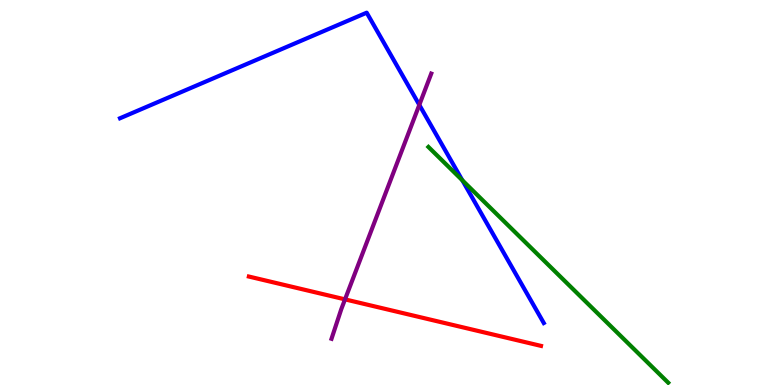[{'lines': ['blue', 'red'], 'intersections': []}, {'lines': ['green', 'red'], 'intersections': []}, {'lines': ['purple', 'red'], 'intersections': [{'x': 4.45, 'y': 2.22}]}, {'lines': ['blue', 'green'], 'intersections': [{'x': 5.97, 'y': 5.32}]}, {'lines': ['blue', 'purple'], 'intersections': [{'x': 5.41, 'y': 7.28}]}, {'lines': ['green', 'purple'], 'intersections': []}]